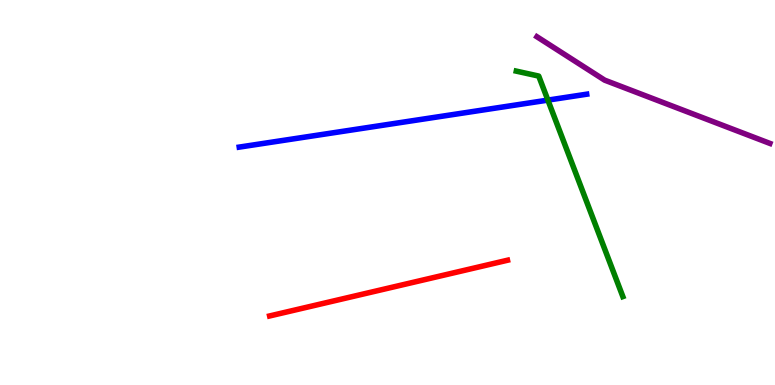[{'lines': ['blue', 'red'], 'intersections': []}, {'lines': ['green', 'red'], 'intersections': []}, {'lines': ['purple', 'red'], 'intersections': []}, {'lines': ['blue', 'green'], 'intersections': [{'x': 7.07, 'y': 7.4}]}, {'lines': ['blue', 'purple'], 'intersections': []}, {'lines': ['green', 'purple'], 'intersections': []}]